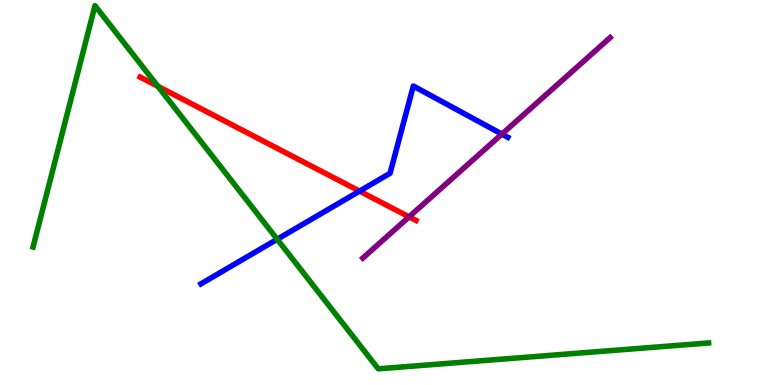[{'lines': ['blue', 'red'], 'intersections': [{'x': 4.64, 'y': 5.04}]}, {'lines': ['green', 'red'], 'intersections': [{'x': 2.04, 'y': 7.76}]}, {'lines': ['purple', 'red'], 'intersections': [{'x': 5.28, 'y': 4.37}]}, {'lines': ['blue', 'green'], 'intersections': [{'x': 3.58, 'y': 3.79}]}, {'lines': ['blue', 'purple'], 'intersections': [{'x': 6.48, 'y': 6.52}]}, {'lines': ['green', 'purple'], 'intersections': []}]